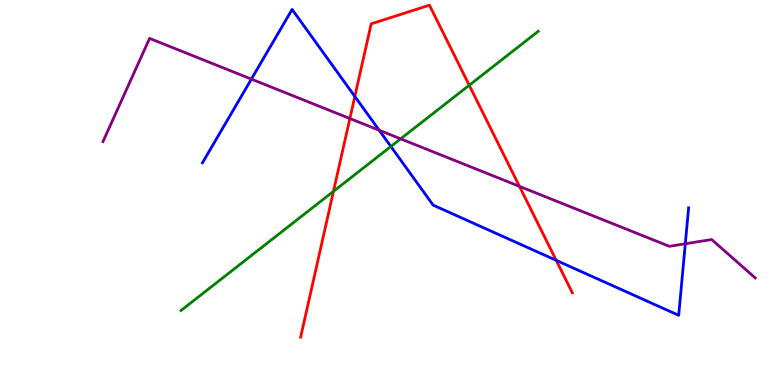[{'lines': ['blue', 'red'], 'intersections': [{'x': 4.58, 'y': 7.49}, {'x': 7.18, 'y': 3.24}]}, {'lines': ['green', 'red'], 'intersections': [{'x': 4.3, 'y': 5.03}, {'x': 6.05, 'y': 7.79}]}, {'lines': ['purple', 'red'], 'intersections': [{'x': 4.51, 'y': 6.92}, {'x': 6.7, 'y': 5.16}]}, {'lines': ['blue', 'green'], 'intersections': [{'x': 5.04, 'y': 6.2}]}, {'lines': ['blue', 'purple'], 'intersections': [{'x': 3.24, 'y': 7.94}, {'x': 4.89, 'y': 6.62}, {'x': 8.84, 'y': 3.67}]}, {'lines': ['green', 'purple'], 'intersections': [{'x': 5.17, 'y': 6.39}]}]